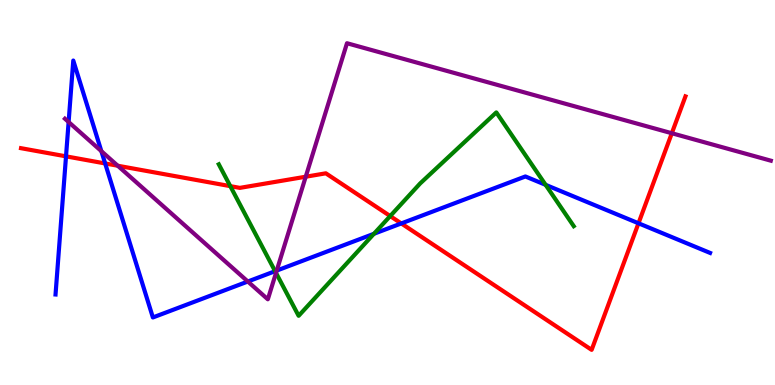[{'lines': ['blue', 'red'], 'intersections': [{'x': 0.852, 'y': 5.94}, {'x': 1.36, 'y': 5.75}, {'x': 5.18, 'y': 4.2}, {'x': 8.24, 'y': 4.2}]}, {'lines': ['green', 'red'], 'intersections': [{'x': 2.97, 'y': 5.17}, {'x': 5.03, 'y': 4.39}]}, {'lines': ['purple', 'red'], 'intersections': [{'x': 1.52, 'y': 5.7}, {'x': 3.94, 'y': 5.41}, {'x': 8.67, 'y': 6.54}]}, {'lines': ['blue', 'green'], 'intersections': [{'x': 3.55, 'y': 2.96}, {'x': 4.82, 'y': 3.93}, {'x': 7.04, 'y': 5.2}]}, {'lines': ['blue', 'purple'], 'intersections': [{'x': 0.885, 'y': 6.83}, {'x': 1.31, 'y': 6.07}, {'x': 3.2, 'y': 2.69}, {'x': 3.57, 'y': 2.97}]}, {'lines': ['green', 'purple'], 'intersections': [{'x': 3.56, 'y': 2.91}]}]